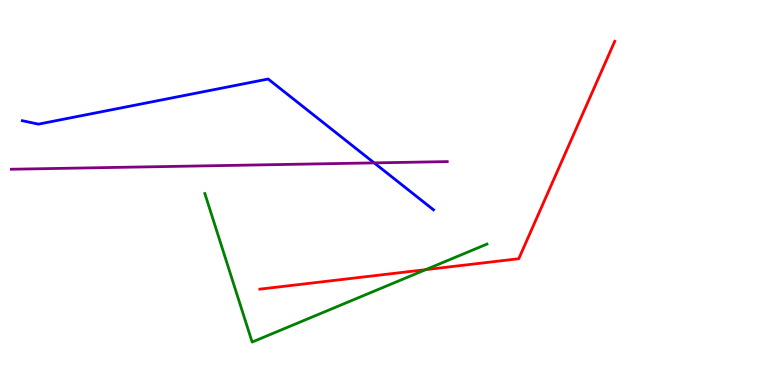[{'lines': ['blue', 'red'], 'intersections': []}, {'lines': ['green', 'red'], 'intersections': [{'x': 5.49, 'y': 3.0}]}, {'lines': ['purple', 'red'], 'intersections': []}, {'lines': ['blue', 'green'], 'intersections': []}, {'lines': ['blue', 'purple'], 'intersections': [{'x': 4.83, 'y': 5.77}]}, {'lines': ['green', 'purple'], 'intersections': []}]